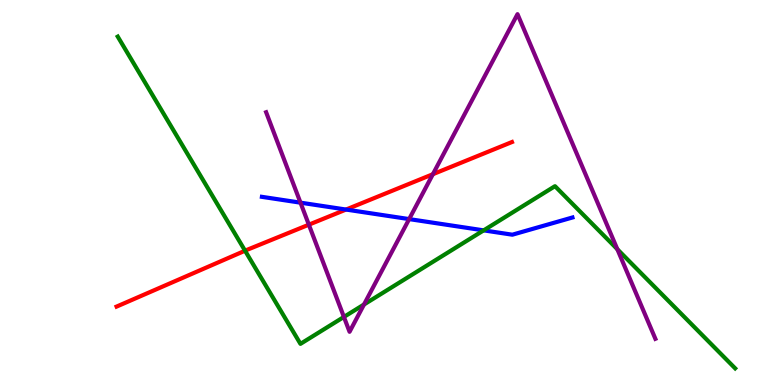[{'lines': ['blue', 'red'], 'intersections': [{'x': 4.46, 'y': 4.56}]}, {'lines': ['green', 'red'], 'intersections': [{'x': 3.16, 'y': 3.49}]}, {'lines': ['purple', 'red'], 'intersections': [{'x': 3.99, 'y': 4.16}, {'x': 5.59, 'y': 5.47}]}, {'lines': ['blue', 'green'], 'intersections': [{'x': 6.24, 'y': 4.02}]}, {'lines': ['blue', 'purple'], 'intersections': [{'x': 3.88, 'y': 4.74}, {'x': 5.28, 'y': 4.31}]}, {'lines': ['green', 'purple'], 'intersections': [{'x': 4.44, 'y': 1.77}, {'x': 4.7, 'y': 2.09}, {'x': 7.97, 'y': 3.53}]}]